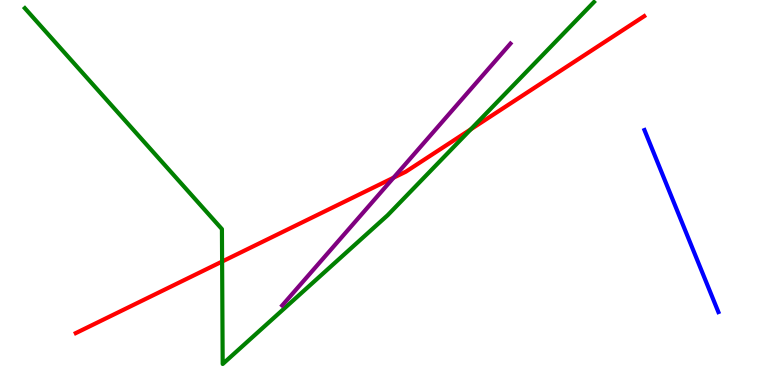[{'lines': ['blue', 'red'], 'intersections': []}, {'lines': ['green', 'red'], 'intersections': [{'x': 2.87, 'y': 3.21}, {'x': 6.07, 'y': 6.64}]}, {'lines': ['purple', 'red'], 'intersections': [{'x': 5.08, 'y': 5.38}]}, {'lines': ['blue', 'green'], 'intersections': []}, {'lines': ['blue', 'purple'], 'intersections': []}, {'lines': ['green', 'purple'], 'intersections': []}]